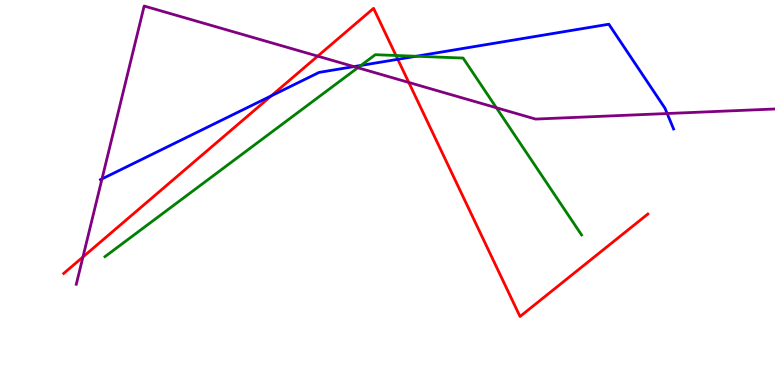[{'lines': ['blue', 'red'], 'intersections': [{'x': 3.5, 'y': 7.51}, {'x': 5.13, 'y': 8.46}]}, {'lines': ['green', 'red'], 'intersections': [{'x': 5.11, 'y': 8.56}]}, {'lines': ['purple', 'red'], 'intersections': [{'x': 1.07, 'y': 3.33}, {'x': 4.1, 'y': 8.54}, {'x': 5.27, 'y': 7.86}]}, {'lines': ['blue', 'green'], 'intersections': [{'x': 4.66, 'y': 8.3}, {'x': 5.37, 'y': 8.54}]}, {'lines': ['blue', 'purple'], 'intersections': [{'x': 1.32, 'y': 5.35}, {'x': 4.57, 'y': 8.27}, {'x': 8.61, 'y': 7.05}]}, {'lines': ['green', 'purple'], 'intersections': [{'x': 4.62, 'y': 8.24}, {'x': 6.4, 'y': 7.2}]}]